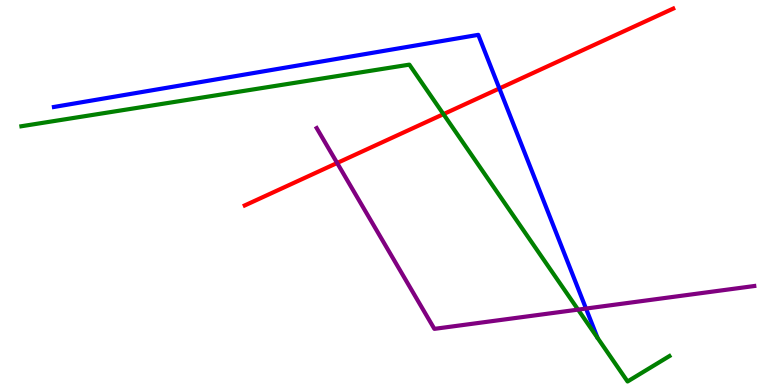[{'lines': ['blue', 'red'], 'intersections': [{'x': 6.44, 'y': 7.7}]}, {'lines': ['green', 'red'], 'intersections': [{'x': 5.72, 'y': 7.04}]}, {'lines': ['purple', 'red'], 'intersections': [{'x': 4.35, 'y': 5.77}]}, {'lines': ['blue', 'green'], 'intersections': []}, {'lines': ['blue', 'purple'], 'intersections': [{'x': 7.56, 'y': 1.99}]}, {'lines': ['green', 'purple'], 'intersections': [{'x': 7.46, 'y': 1.96}]}]